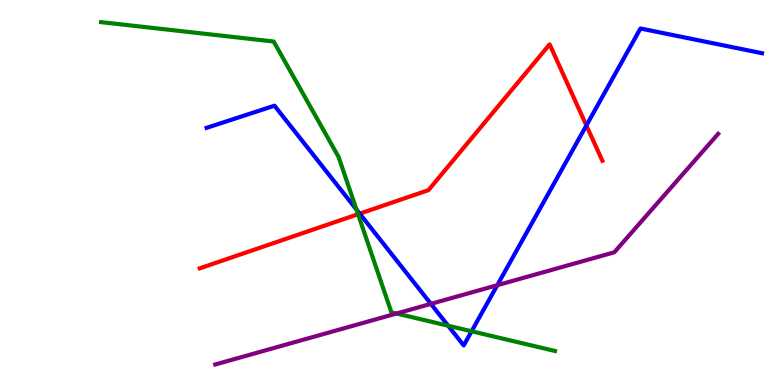[{'lines': ['blue', 'red'], 'intersections': [{'x': 4.64, 'y': 4.45}, {'x': 7.57, 'y': 6.74}]}, {'lines': ['green', 'red'], 'intersections': [{'x': 4.62, 'y': 4.44}]}, {'lines': ['purple', 'red'], 'intersections': []}, {'lines': ['blue', 'green'], 'intersections': [{'x': 4.6, 'y': 4.56}, {'x': 5.78, 'y': 1.54}, {'x': 6.09, 'y': 1.4}]}, {'lines': ['blue', 'purple'], 'intersections': [{'x': 5.56, 'y': 2.11}, {'x': 6.42, 'y': 2.59}]}, {'lines': ['green', 'purple'], 'intersections': [{'x': 5.12, 'y': 1.86}]}]